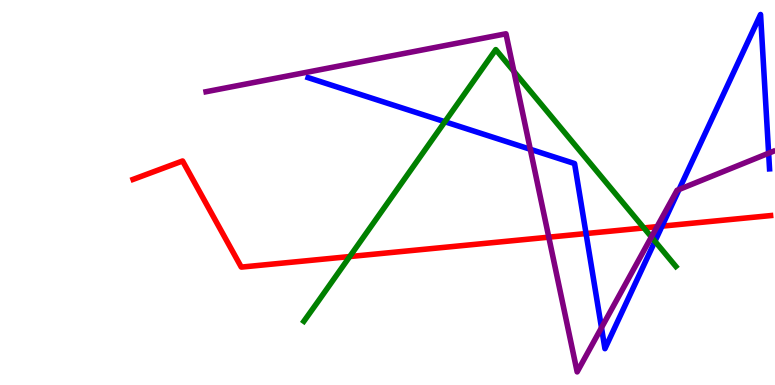[{'lines': ['blue', 'red'], 'intersections': [{'x': 7.56, 'y': 3.93}, {'x': 8.54, 'y': 4.13}]}, {'lines': ['green', 'red'], 'intersections': [{'x': 4.51, 'y': 3.34}, {'x': 8.31, 'y': 4.08}]}, {'lines': ['purple', 'red'], 'intersections': [{'x': 7.08, 'y': 3.84}, {'x': 8.48, 'y': 4.11}]}, {'lines': ['blue', 'green'], 'intersections': [{'x': 5.74, 'y': 6.84}, {'x': 8.45, 'y': 3.73}]}, {'lines': ['blue', 'purple'], 'intersections': [{'x': 6.84, 'y': 6.12}, {'x': 7.76, 'y': 1.49}, {'x': 8.76, 'y': 5.08}, {'x': 9.92, 'y': 6.02}]}, {'lines': ['green', 'purple'], 'intersections': [{'x': 6.63, 'y': 8.15}, {'x': 8.4, 'y': 3.84}]}]